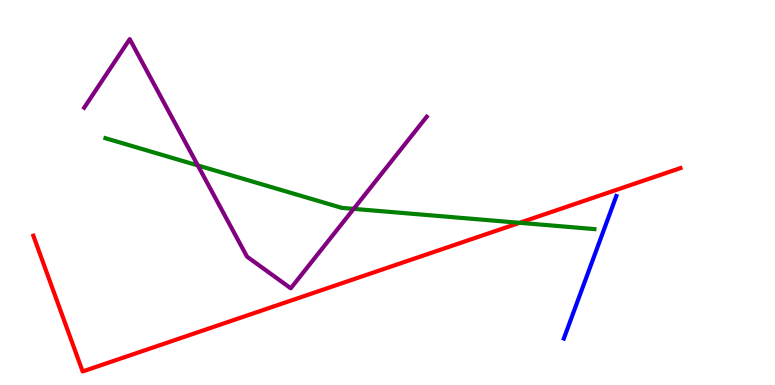[{'lines': ['blue', 'red'], 'intersections': []}, {'lines': ['green', 'red'], 'intersections': [{'x': 6.7, 'y': 4.21}]}, {'lines': ['purple', 'red'], 'intersections': []}, {'lines': ['blue', 'green'], 'intersections': []}, {'lines': ['blue', 'purple'], 'intersections': []}, {'lines': ['green', 'purple'], 'intersections': [{'x': 2.55, 'y': 5.7}, {'x': 4.56, 'y': 4.57}]}]